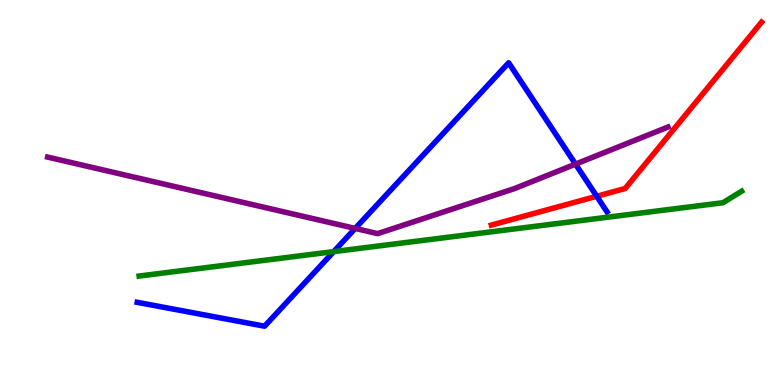[{'lines': ['blue', 'red'], 'intersections': [{'x': 7.7, 'y': 4.9}]}, {'lines': ['green', 'red'], 'intersections': []}, {'lines': ['purple', 'red'], 'intersections': []}, {'lines': ['blue', 'green'], 'intersections': [{'x': 4.31, 'y': 3.46}]}, {'lines': ['blue', 'purple'], 'intersections': [{'x': 4.58, 'y': 4.07}, {'x': 7.43, 'y': 5.74}]}, {'lines': ['green', 'purple'], 'intersections': []}]